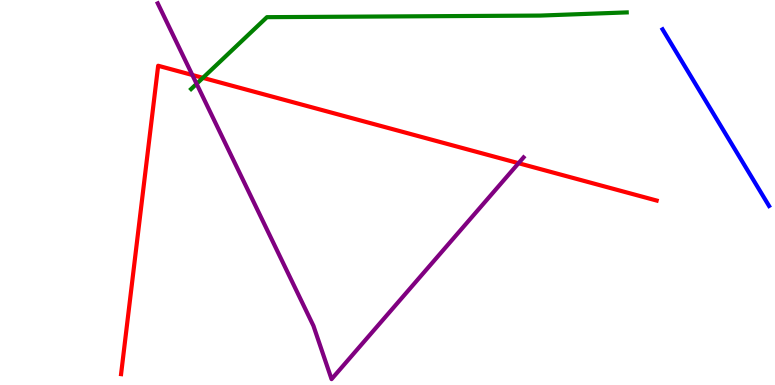[{'lines': ['blue', 'red'], 'intersections': []}, {'lines': ['green', 'red'], 'intersections': [{'x': 2.62, 'y': 7.98}]}, {'lines': ['purple', 'red'], 'intersections': [{'x': 2.48, 'y': 8.05}, {'x': 6.69, 'y': 5.76}]}, {'lines': ['blue', 'green'], 'intersections': []}, {'lines': ['blue', 'purple'], 'intersections': []}, {'lines': ['green', 'purple'], 'intersections': [{'x': 2.54, 'y': 7.82}]}]